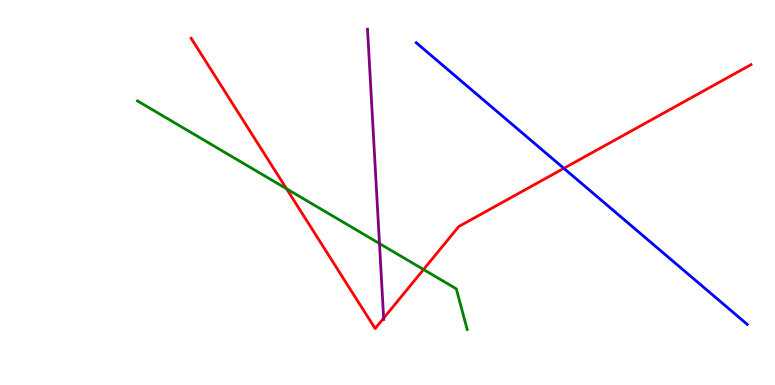[{'lines': ['blue', 'red'], 'intersections': [{'x': 7.28, 'y': 5.63}]}, {'lines': ['green', 'red'], 'intersections': [{'x': 3.7, 'y': 5.1}, {'x': 5.46, 'y': 3.0}]}, {'lines': ['purple', 'red'], 'intersections': [{'x': 4.95, 'y': 1.74}]}, {'lines': ['blue', 'green'], 'intersections': []}, {'lines': ['blue', 'purple'], 'intersections': []}, {'lines': ['green', 'purple'], 'intersections': [{'x': 4.9, 'y': 3.67}]}]